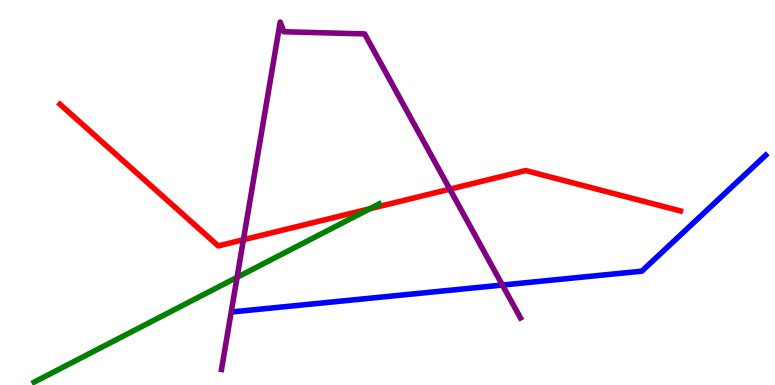[{'lines': ['blue', 'red'], 'intersections': []}, {'lines': ['green', 'red'], 'intersections': [{'x': 4.77, 'y': 4.58}]}, {'lines': ['purple', 'red'], 'intersections': [{'x': 3.14, 'y': 3.77}, {'x': 5.8, 'y': 5.09}]}, {'lines': ['blue', 'green'], 'intersections': []}, {'lines': ['blue', 'purple'], 'intersections': [{'x': 6.48, 'y': 2.6}]}, {'lines': ['green', 'purple'], 'intersections': [{'x': 3.06, 'y': 2.8}]}]